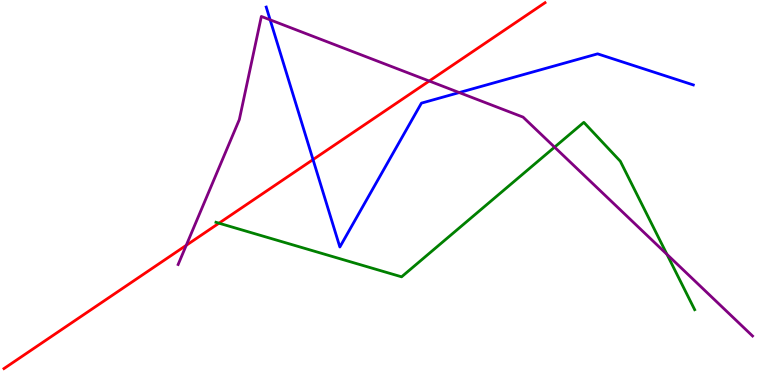[{'lines': ['blue', 'red'], 'intersections': [{'x': 4.04, 'y': 5.85}]}, {'lines': ['green', 'red'], 'intersections': [{'x': 2.83, 'y': 4.2}]}, {'lines': ['purple', 'red'], 'intersections': [{'x': 2.4, 'y': 3.63}, {'x': 5.54, 'y': 7.9}]}, {'lines': ['blue', 'green'], 'intersections': []}, {'lines': ['blue', 'purple'], 'intersections': [{'x': 3.49, 'y': 9.48}, {'x': 5.93, 'y': 7.6}]}, {'lines': ['green', 'purple'], 'intersections': [{'x': 7.16, 'y': 6.18}, {'x': 8.61, 'y': 3.39}]}]